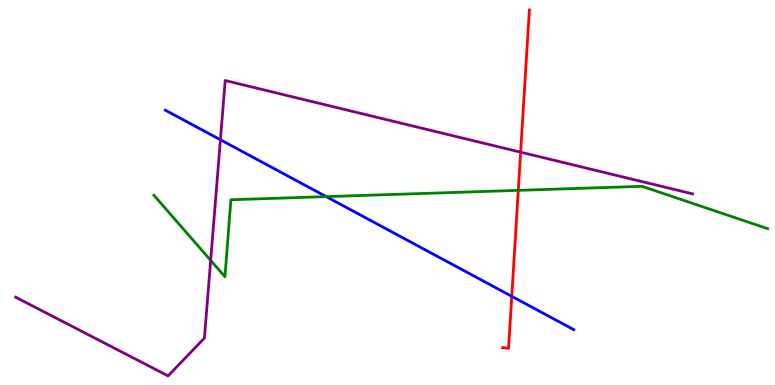[{'lines': ['blue', 'red'], 'intersections': [{'x': 6.6, 'y': 2.3}]}, {'lines': ['green', 'red'], 'intersections': [{'x': 6.69, 'y': 5.06}]}, {'lines': ['purple', 'red'], 'intersections': [{'x': 6.72, 'y': 6.05}]}, {'lines': ['blue', 'green'], 'intersections': [{'x': 4.21, 'y': 4.89}]}, {'lines': ['blue', 'purple'], 'intersections': [{'x': 2.84, 'y': 6.37}]}, {'lines': ['green', 'purple'], 'intersections': [{'x': 2.72, 'y': 3.24}]}]